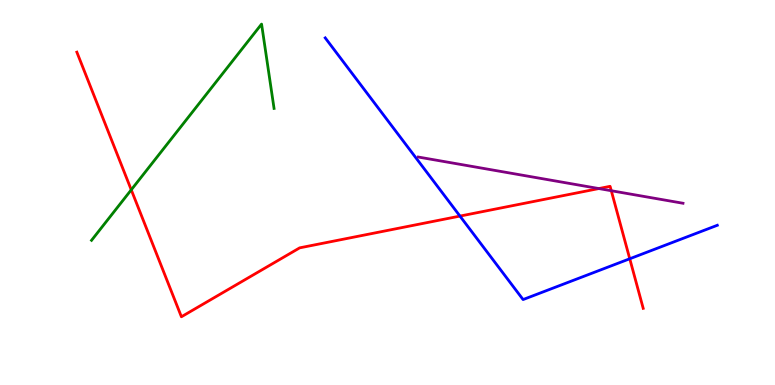[{'lines': ['blue', 'red'], 'intersections': [{'x': 5.93, 'y': 4.39}, {'x': 8.13, 'y': 3.28}]}, {'lines': ['green', 'red'], 'intersections': [{'x': 1.69, 'y': 5.07}]}, {'lines': ['purple', 'red'], 'intersections': [{'x': 7.73, 'y': 5.1}, {'x': 7.89, 'y': 5.05}]}, {'lines': ['blue', 'green'], 'intersections': []}, {'lines': ['blue', 'purple'], 'intersections': []}, {'lines': ['green', 'purple'], 'intersections': []}]